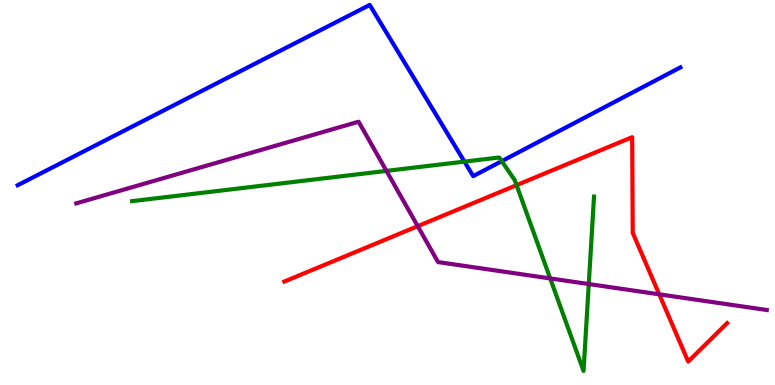[{'lines': ['blue', 'red'], 'intersections': []}, {'lines': ['green', 'red'], 'intersections': [{'x': 6.67, 'y': 5.19}]}, {'lines': ['purple', 'red'], 'intersections': [{'x': 5.39, 'y': 4.13}, {'x': 8.51, 'y': 2.36}]}, {'lines': ['blue', 'green'], 'intersections': [{'x': 5.99, 'y': 5.8}, {'x': 6.47, 'y': 5.81}]}, {'lines': ['blue', 'purple'], 'intersections': []}, {'lines': ['green', 'purple'], 'intersections': [{'x': 4.99, 'y': 5.56}, {'x': 7.1, 'y': 2.77}, {'x': 7.6, 'y': 2.62}]}]